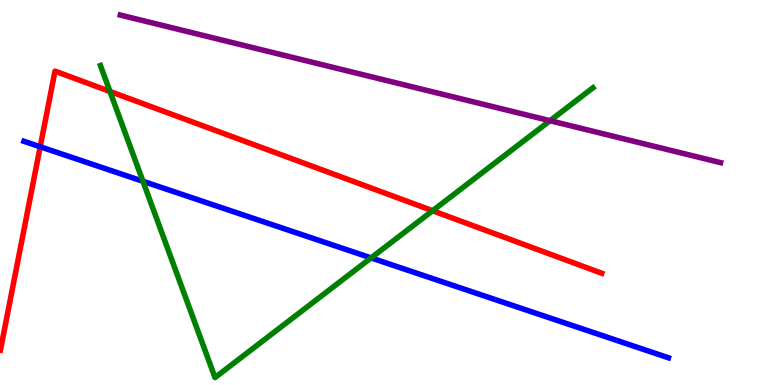[{'lines': ['blue', 'red'], 'intersections': [{'x': 0.519, 'y': 6.19}]}, {'lines': ['green', 'red'], 'intersections': [{'x': 1.42, 'y': 7.62}, {'x': 5.58, 'y': 4.53}]}, {'lines': ['purple', 'red'], 'intersections': []}, {'lines': ['blue', 'green'], 'intersections': [{'x': 1.84, 'y': 5.29}, {'x': 4.79, 'y': 3.3}]}, {'lines': ['blue', 'purple'], 'intersections': []}, {'lines': ['green', 'purple'], 'intersections': [{'x': 7.1, 'y': 6.86}]}]